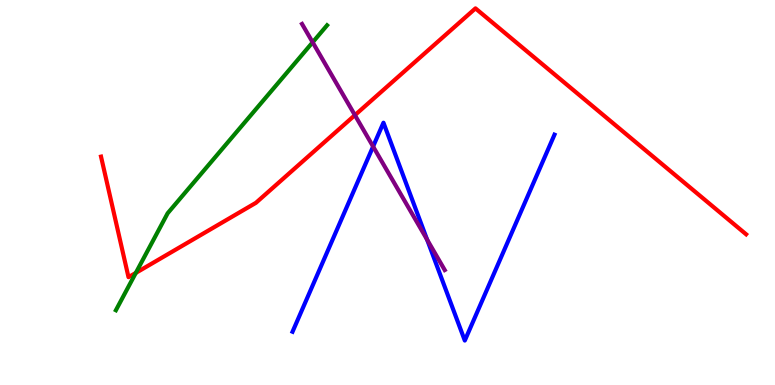[{'lines': ['blue', 'red'], 'intersections': []}, {'lines': ['green', 'red'], 'intersections': [{'x': 1.75, 'y': 2.91}]}, {'lines': ['purple', 'red'], 'intersections': [{'x': 4.58, 'y': 7.01}]}, {'lines': ['blue', 'green'], 'intersections': []}, {'lines': ['blue', 'purple'], 'intersections': [{'x': 4.81, 'y': 6.19}, {'x': 5.51, 'y': 3.77}]}, {'lines': ['green', 'purple'], 'intersections': [{'x': 4.03, 'y': 8.9}]}]